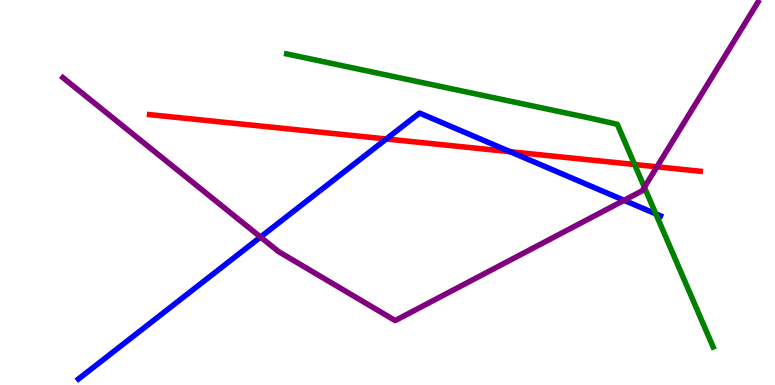[{'lines': ['blue', 'red'], 'intersections': [{'x': 4.98, 'y': 6.39}, {'x': 6.58, 'y': 6.06}]}, {'lines': ['green', 'red'], 'intersections': [{'x': 8.19, 'y': 5.73}]}, {'lines': ['purple', 'red'], 'intersections': [{'x': 8.48, 'y': 5.67}]}, {'lines': ['blue', 'green'], 'intersections': [{'x': 8.46, 'y': 4.45}]}, {'lines': ['blue', 'purple'], 'intersections': [{'x': 3.36, 'y': 3.84}, {'x': 8.05, 'y': 4.8}]}, {'lines': ['green', 'purple'], 'intersections': [{'x': 8.31, 'y': 5.14}]}]